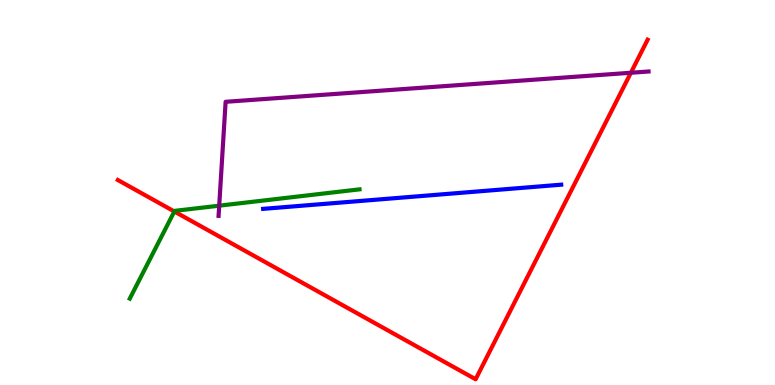[{'lines': ['blue', 'red'], 'intersections': []}, {'lines': ['green', 'red'], 'intersections': [{'x': 2.25, 'y': 4.51}]}, {'lines': ['purple', 'red'], 'intersections': [{'x': 8.14, 'y': 8.11}]}, {'lines': ['blue', 'green'], 'intersections': []}, {'lines': ['blue', 'purple'], 'intersections': []}, {'lines': ['green', 'purple'], 'intersections': [{'x': 2.83, 'y': 4.66}]}]